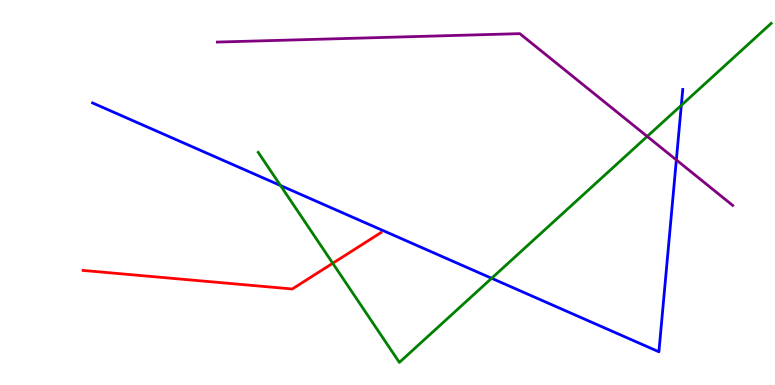[{'lines': ['blue', 'red'], 'intersections': []}, {'lines': ['green', 'red'], 'intersections': [{'x': 4.29, 'y': 3.16}]}, {'lines': ['purple', 'red'], 'intersections': []}, {'lines': ['blue', 'green'], 'intersections': [{'x': 3.62, 'y': 5.18}, {'x': 6.34, 'y': 2.77}, {'x': 8.79, 'y': 7.26}]}, {'lines': ['blue', 'purple'], 'intersections': [{'x': 8.73, 'y': 5.85}]}, {'lines': ['green', 'purple'], 'intersections': [{'x': 8.35, 'y': 6.46}]}]